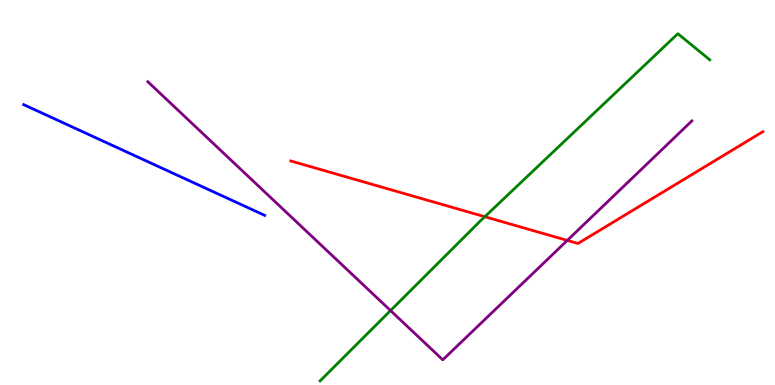[{'lines': ['blue', 'red'], 'intersections': []}, {'lines': ['green', 'red'], 'intersections': [{'x': 6.26, 'y': 4.37}]}, {'lines': ['purple', 'red'], 'intersections': [{'x': 7.32, 'y': 3.76}]}, {'lines': ['blue', 'green'], 'intersections': []}, {'lines': ['blue', 'purple'], 'intersections': []}, {'lines': ['green', 'purple'], 'intersections': [{'x': 5.04, 'y': 1.93}]}]